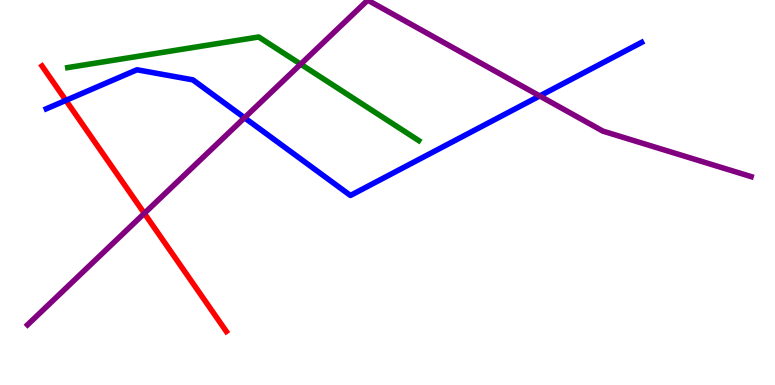[{'lines': ['blue', 'red'], 'intersections': [{'x': 0.85, 'y': 7.39}]}, {'lines': ['green', 'red'], 'intersections': []}, {'lines': ['purple', 'red'], 'intersections': [{'x': 1.86, 'y': 4.46}]}, {'lines': ['blue', 'green'], 'intersections': []}, {'lines': ['blue', 'purple'], 'intersections': [{'x': 3.16, 'y': 6.94}, {'x': 6.96, 'y': 7.51}]}, {'lines': ['green', 'purple'], 'intersections': [{'x': 3.88, 'y': 8.33}]}]